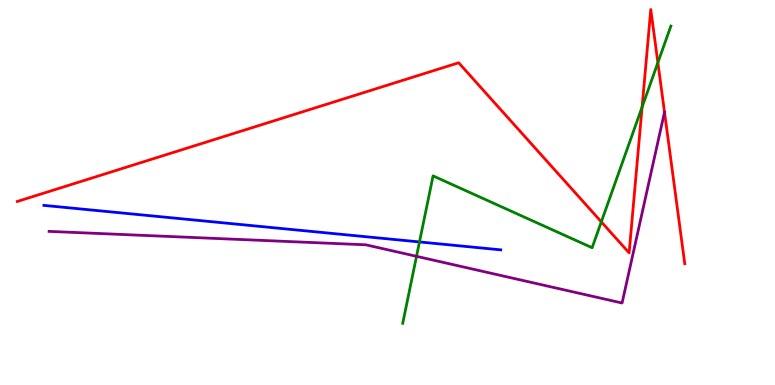[{'lines': ['blue', 'red'], 'intersections': []}, {'lines': ['green', 'red'], 'intersections': [{'x': 7.76, 'y': 4.24}, {'x': 8.29, 'y': 7.22}, {'x': 8.49, 'y': 8.37}]}, {'lines': ['purple', 'red'], 'intersections': []}, {'lines': ['blue', 'green'], 'intersections': [{'x': 5.41, 'y': 3.72}]}, {'lines': ['blue', 'purple'], 'intersections': []}, {'lines': ['green', 'purple'], 'intersections': [{'x': 5.37, 'y': 3.34}]}]